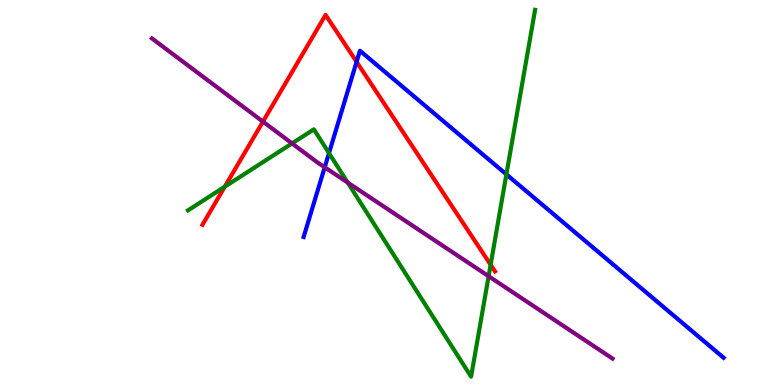[{'lines': ['blue', 'red'], 'intersections': [{'x': 4.6, 'y': 8.39}]}, {'lines': ['green', 'red'], 'intersections': [{'x': 2.9, 'y': 5.15}, {'x': 6.33, 'y': 3.12}]}, {'lines': ['purple', 'red'], 'intersections': [{'x': 3.39, 'y': 6.84}]}, {'lines': ['blue', 'green'], 'intersections': [{'x': 4.24, 'y': 6.02}, {'x': 6.53, 'y': 5.47}]}, {'lines': ['blue', 'purple'], 'intersections': [{'x': 4.19, 'y': 5.66}]}, {'lines': ['green', 'purple'], 'intersections': [{'x': 3.77, 'y': 6.27}, {'x': 4.49, 'y': 5.26}, {'x': 6.3, 'y': 2.83}]}]